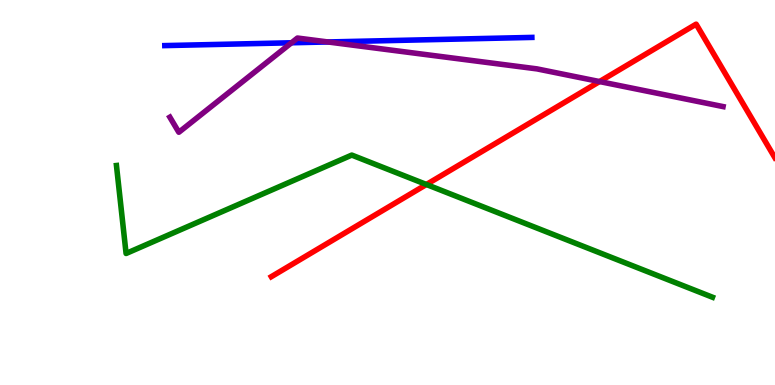[{'lines': ['blue', 'red'], 'intersections': []}, {'lines': ['green', 'red'], 'intersections': [{'x': 5.5, 'y': 5.21}]}, {'lines': ['purple', 'red'], 'intersections': [{'x': 7.74, 'y': 7.88}]}, {'lines': ['blue', 'green'], 'intersections': []}, {'lines': ['blue', 'purple'], 'intersections': [{'x': 3.76, 'y': 8.89}, {'x': 4.23, 'y': 8.91}]}, {'lines': ['green', 'purple'], 'intersections': []}]